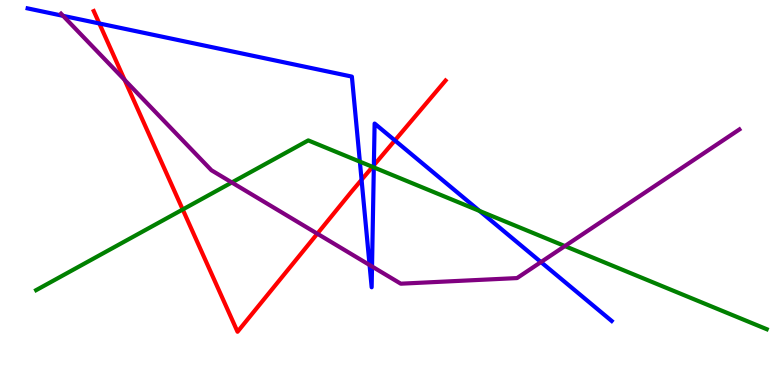[{'lines': ['blue', 'red'], 'intersections': [{'x': 1.28, 'y': 9.39}, {'x': 4.67, 'y': 5.33}, {'x': 4.82, 'y': 5.71}, {'x': 5.1, 'y': 6.35}]}, {'lines': ['green', 'red'], 'intersections': [{'x': 2.36, 'y': 4.56}, {'x': 4.81, 'y': 5.67}]}, {'lines': ['purple', 'red'], 'intersections': [{'x': 1.61, 'y': 7.92}, {'x': 4.09, 'y': 3.93}]}, {'lines': ['blue', 'green'], 'intersections': [{'x': 4.64, 'y': 5.8}, {'x': 4.82, 'y': 5.65}, {'x': 6.19, 'y': 4.52}]}, {'lines': ['blue', 'purple'], 'intersections': [{'x': 0.814, 'y': 9.59}, {'x': 4.77, 'y': 3.12}, {'x': 4.8, 'y': 3.08}, {'x': 6.98, 'y': 3.19}]}, {'lines': ['green', 'purple'], 'intersections': [{'x': 2.99, 'y': 5.26}, {'x': 7.29, 'y': 3.61}]}]